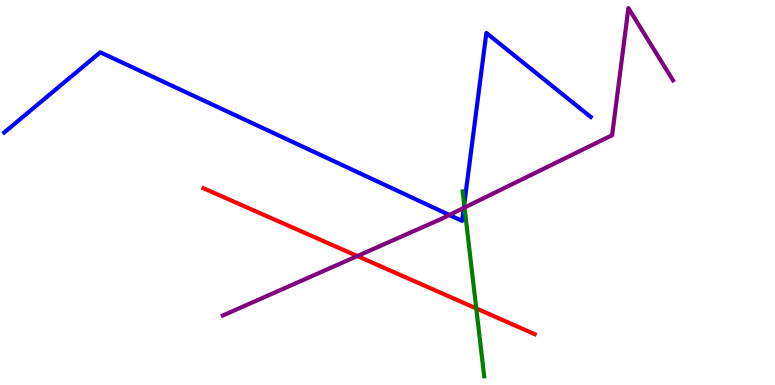[{'lines': ['blue', 'red'], 'intersections': []}, {'lines': ['green', 'red'], 'intersections': [{'x': 6.15, 'y': 1.99}]}, {'lines': ['purple', 'red'], 'intersections': [{'x': 4.61, 'y': 3.35}]}, {'lines': ['blue', 'green'], 'intersections': [{'x': 5.99, 'y': 4.68}]}, {'lines': ['blue', 'purple'], 'intersections': [{'x': 5.8, 'y': 4.42}, {'x': 5.98, 'y': 4.6}]}, {'lines': ['green', 'purple'], 'intersections': [{'x': 5.99, 'y': 4.61}]}]